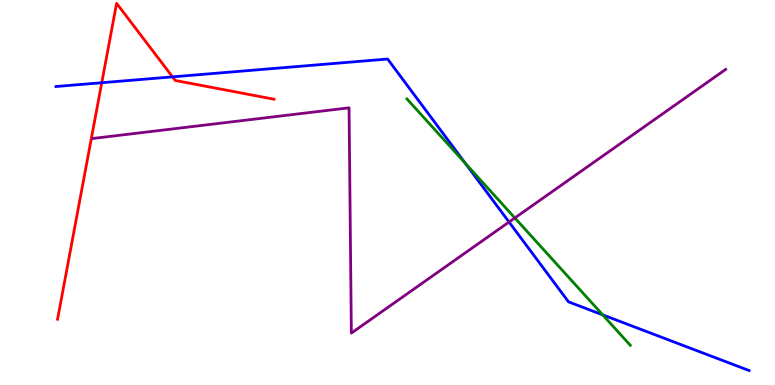[{'lines': ['blue', 'red'], 'intersections': [{'x': 1.31, 'y': 7.85}, {'x': 2.23, 'y': 8.0}]}, {'lines': ['green', 'red'], 'intersections': []}, {'lines': ['purple', 'red'], 'intersections': []}, {'lines': ['blue', 'green'], 'intersections': [{'x': 6.0, 'y': 5.76}, {'x': 7.78, 'y': 1.82}]}, {'lines': ['blue', 'purple'], 'intersections': [{'x': 6.57, 'y': 4.23}]}, {'lines': ['green', 'purple'], 'intersections': [{'x': 6.64, 'y': 4.34}]}]